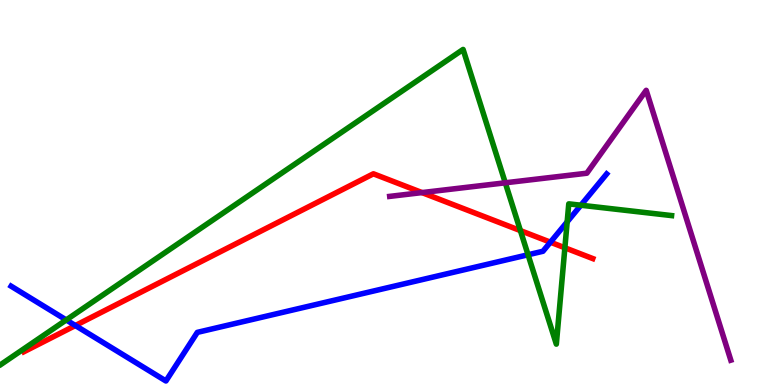[{'lines': ['blue', 'red'], 'intersections': [{'x': 0.973, 'y': 1.54}, {'x': 7.1, 'y': 3.71}]}, {'lines': ['green', 'red'], 'intersections': [{'x': 6.71, 'y': 4.01}, {'x': 7.29, 'y': 3.56}]}, {'lines': ['purple', 'red'], 'intersections': [{'x': 5.45, 'y': 5.0}]}, {'lines': ['blue', 'green'], 'intersections': [{'x': 0.855, 'y': 1.69}, {'x': 6.81, 'y': 3.38}, {'x': 7.32, 'y': 4.24}, {'x': 7.5, 'y': 4.67}]}, {'lines': ['blue', 'purple'], 'intersections': []}, {'lines': ['green', 'purple'], 'intersections': [{'x': 6.52, 'y': 5.25}]}]